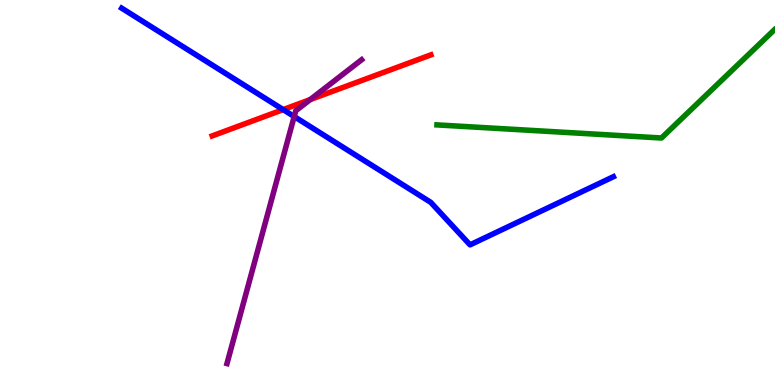[{'lines': ['blue', 'red'], 'intersections': [{'x': 3.65, 'y': 7.15}]}, {'lines': ['green', 'red'], 'intersections': []}, {'lines': ['purple', 'red'], 'intersections': [{'x': 4.0, 'y': 7.41}]}, {'lines': ['blue', 'green'], 'intersections': []}, {'lines': ['blue', 'purple'], 'intersections': [{'x': 3.8, 'y': 6.97}]}, {'lines': ['green', 'purple'], 'intersections': []}]